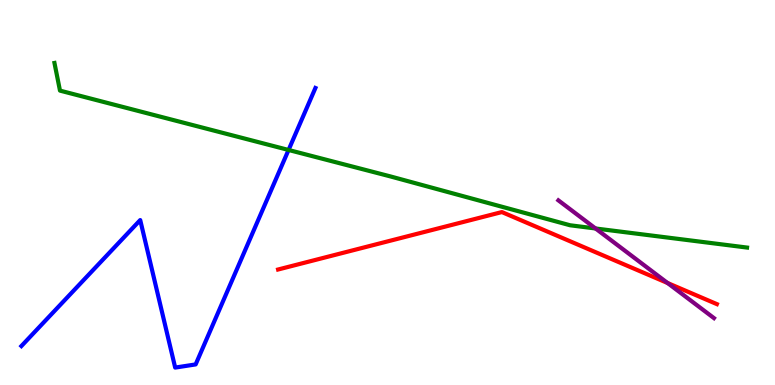[{'lines': ['blue', 'red'], 'intersections': []}, {'lines': ['green', 'red'], 'intersections': []}, {'lines': ['purple', 'red'], 'intersections': [{'x': 8.61, 'y': 2.65}]}, {'lines': ['blue', 'green'], 'intersections': [{'x': 3.72, 'y': 6.1}]}, {'lines': ['blue', 'purple'], 'intersections': []}, {'lines': ['green', 'purple'], 'intersections': [{'x': 7.68, 'y': 4.07}]}]